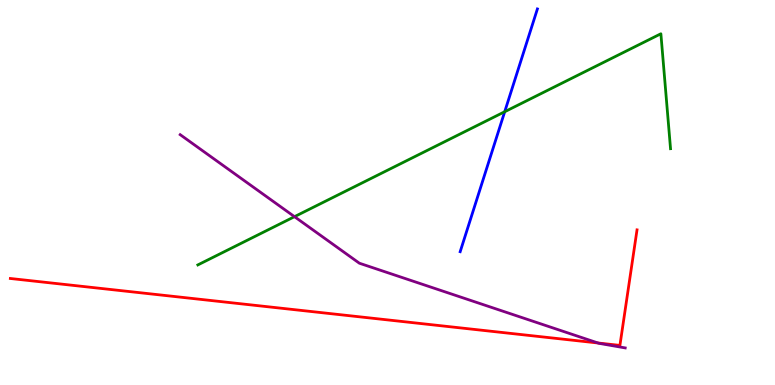[{'lines': ['blue', 'red'], 'intersections': []}, {'lines': ['green', 'red'], 'intersections': []}, {'lines': ['purple', 'red'], 'intersections': [{'x': 7.72, 'y': 1.09}]}, {'lines': ['blue', 'green'], 'intersections': [{'x': 6.51, 'y': 7.1}]}, {'lines': ['blue', 'purple'], 'intersections': []}, {'lines': ['green', 'purple'], 'intersections': [{'x': 3.8, 'y': 4.37}]}]